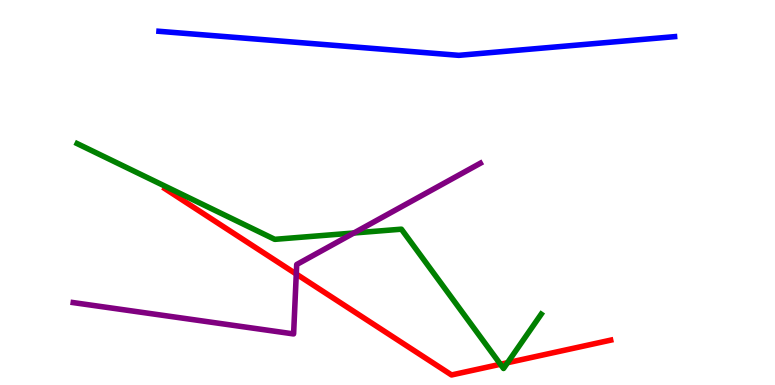[{'lines': ['blue', 'red'], 'intersections': []}, {'lines': ['green', 'red'], 'intersections': [{'x': 6.46, 'y': 0.539}, {'x': 6.55, 'y': 0.579}]}, {'lines': ['purple', 'red'], 'intersections': [{'x': 3.82, 'y': 2.88}]}, {'lines': ['blue', 'green'], 'intersections': []}, {'lines': ['blue', 'purple'], 'intersections': []}, {'lines': ['green', 'purple'], 'intersections': [{'x': 4.57, 'y': 3.95}]}]